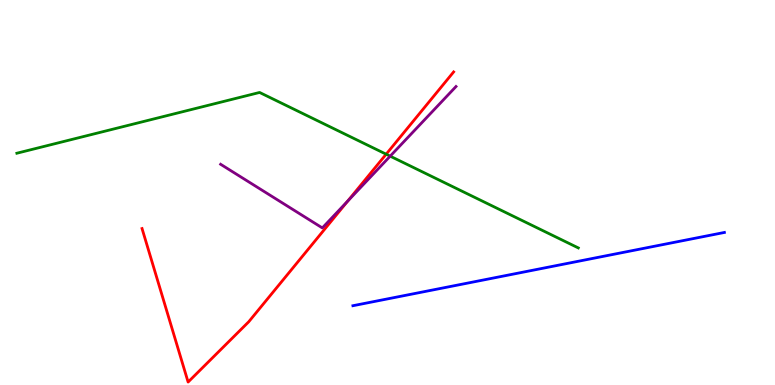[{'lines': ['blue', 'red'], 'intersections': []}, {'lines': ['green', 'red'], 'intersections': [{'x': 4.98, 'y': 5.99}]}, {'lines': ['purple', 'red'], 'intersections': [{'x': 4.49, 'y': 4.78}]}, {'lines': ['blue', 'green'], 'intersections': []}, {'lines': ['blue', 'purple'], 'intersections': []}, {'lines': ['green', 'purple'], 'intersections': [{'x': 5.03, 'y': 5.94}]}]